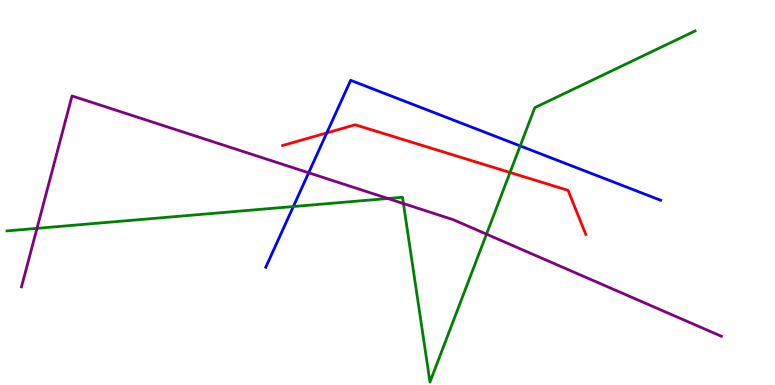[{'lines': ['blue', 'red'], 'intersections': [{'x': 4.22, 'y': 6.55}]}, {'lines': ['green', 'red'], 'intersections': [{'x': 6.58, 'y': 5.52}]}, {'lines': ['purple', 'red'], 'intersections': []}, {'lines': ['blue', 'green'], 'intersections': [{'x': 3.78, 'y': 4.64}, {'x': 6.71, 'y': 6.21}]}, {'lines': ['blue', 'purple'], 'intersections': [{'x': 3.98, 'y': 5.51}]}, {'lines': ['green', 'purple'], 'intersections': [{'x': 0.477, 'y': 4.07}, {'x': 5.01, 'y': 4.84}, {'x': 5.21, 'y': 4.71}, {'x': 6.28, 'y': 3.92}]}]